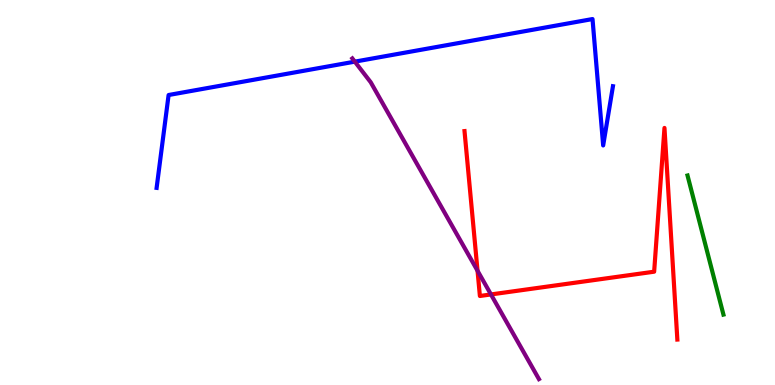[{'lines': ['blue', 'red'], 'intersections': []}, {'lines': ['green', 'red'], 'intersections': []}, {'lines': ['purple', 'red'], 'intersections': [{'x': 6.16, 'y': 2.97}, {'x': 6.34, 'y': 2.35}]}, {'lines': ['blue', 'green'], 'intersections': []}, {'lines': ['blue', 'purple'], 'intersections': [{'x': 4.58, 'y': 8.4}]}, {'lines': ['green', 'purple'], 'intersections': []}]